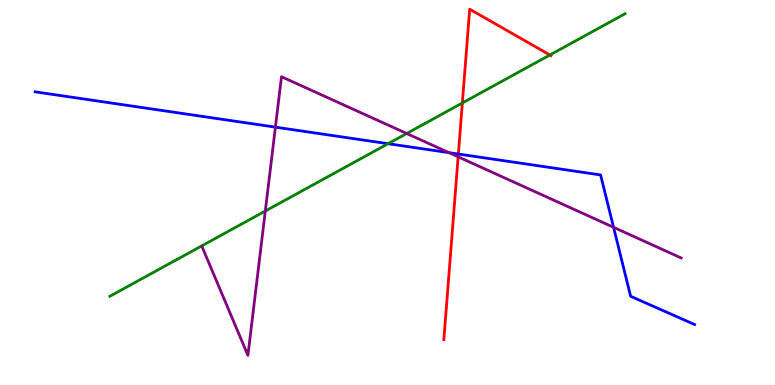[{'lines': ['blue', 'red'], 'intersections': [{'x': 5.91, 'y': 6.0}]}, {'lines': ['green', 'red'], 'intersections': [{'x': 5.97, 'y': 7.33}, {'x': 7.1, 'y': 8.57}]}, {'lines': ['purple', 'red'], 'intersections': [{'x': 5.91, 'y': 5.93}]}, {'lines': ['blue', 'green'], 'intersections': [{'x': 5.01, 'y': 6.27}]}, {'lines': ['blue', 'purple'], 'intersections': [{'x': 3.55, 'y': 6.7}, {'x': 5.79, 'y': 6.04}, {'x': 7.92, 'y': 4.1}]}, {'lines': ['green', 'purple'], 'intersections': [{'x': 3.42, 'y': 4.52}, {'x': 5.25, 'y': 6.53}]}]